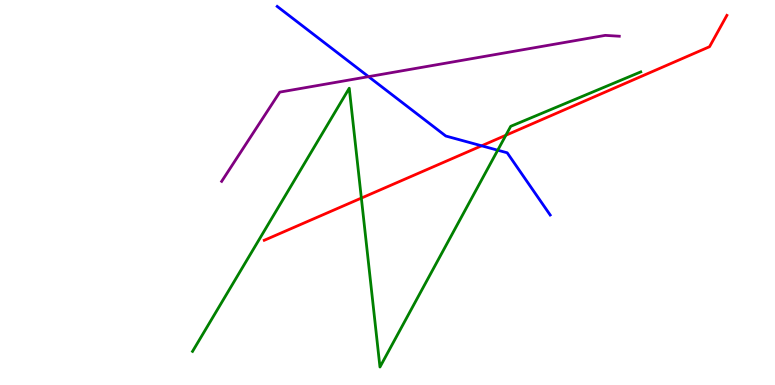[{'lines': ['blue', 'red'], 'intersections': [{'x': 6.21, 'y': 6.21}]}, {'lines': ['green', 'red'], 'intersections': [{'x': 4.66, 'y': 4.86}, {'x': 6.53, 'y': 6.49}]}, {'lines': ['purple', 'red'], 'intersections': []}, {'lines': ['blue', 'green'], 'intersections': [{'x': 6.42, 'y': 6.1}]}, {'lines': ['blue', 'purple'], 'intersections': [{'x': 4.76, 'y': 8.01}]}, {'lines': ['green', 'purple'], 'intersections': []}]